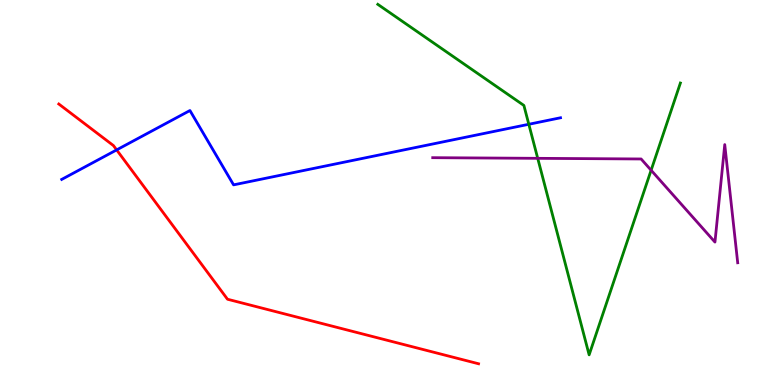[{'lines': ['blue', 'red'], 'intersections': [{'x': 1.51, 'y': 6.11}]}, {'lines': ['green', 'red'], 'intersections': []}, {'lines': ['purple', 'red'], 'intersections': []}, {'lines': ['blue', 'green'], 'intersections': [{'x': 6.82, 'y': 6.77}]}, {'lines': ['blue', 'purple'], 'intersections': []}, {'lines': ['green', 'purple'], 'intersections': [{'x': 6.94, 'y': 5.89}, {'x': 8.4, 'y': 5.58}]}]